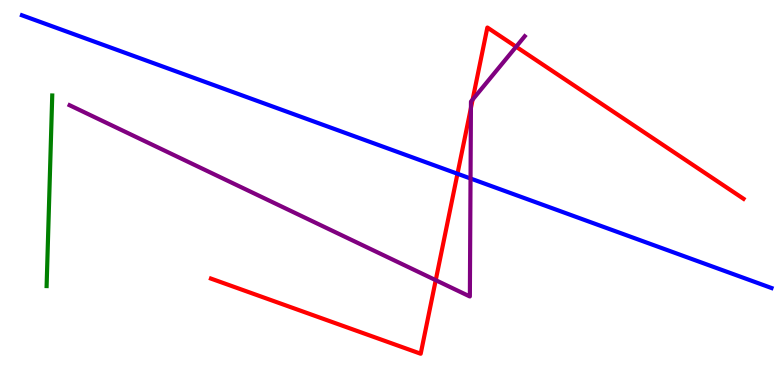[{'lines': ['blue', 'red'], 'intersections': [{'x': 5.9, 'y': 5.49}]}, {'lines': ['green', 'red'], 'intersections': []}, {'lines': ['purple', 'red'], 'intersections': [{'x': 5.62, 'y': 2.72}, {'x': 6.08, 'y': 7.2}, {'x': 6.1, 'y': 7.41}, {'x': 6.66, 'y': 8.79}]}, {'lines': ['blue', 'green'], 'intersections': []}, {'lines': ['blue', 'purple'], 'intersections': [{'x': 6.07, 'y': 5.36}]}, {'lines': ['green', 'purple'], 'intersections': []}]